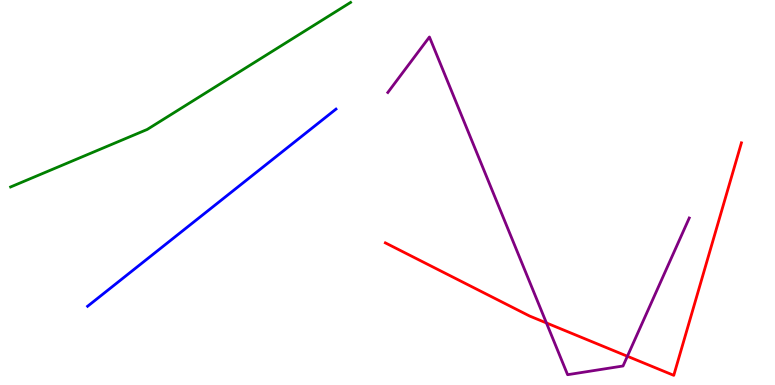[{'lines': ['blue', 'red'], 'intersections': []}, {'lines': ['green', 'red'], 'intersections': []}, {'lines': ['purple', 'red'], 'intersections': [{'x': 7.05, 'y': 1.61}, {'x': 8.1, 'y': 0.747}]}, {'lines': ['blue', 'green'], 'intersections': []}, {'lines': ['blue', 'purple'], 'intersections': []}, {'lines': ['green', 'purple'], 'intersections': []}]